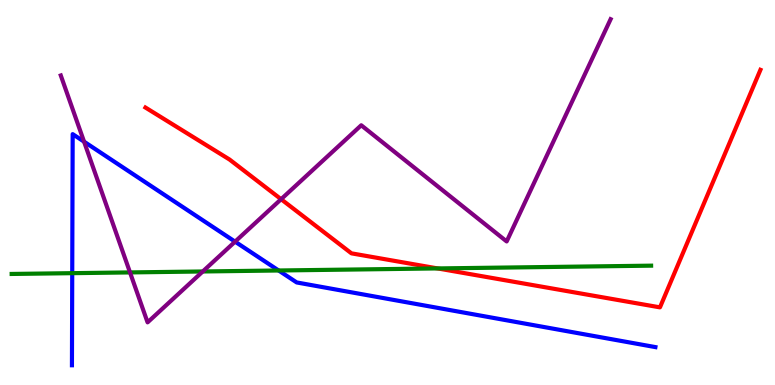[{'lines': ['blue', 'red'], 'intersections': []}, {'lines': ['green', 'red'], 'intersections': [{'x': 5.65, 'y': 3.03}]}, {'lines': ['purple', 'red'], 'intersections': [{'x': 3.63, 'y': 4.83}]}, {'lines': ['blue', 'green'], 'intersections': [{'x': 0.932, 'y': 2.9}, {'x': 3.6, 'y': 2.97}]}, {'lines': ['blue', 'purple'], 'intersections': [{'x': 1.08, 'y': 6.32}, {'x': 3.03, 'y': 3.72}]}, {'lines': ['green', 'purple'], 'intersections': [{'x': 1.68, 'y': 2.92}, {'x': 2.62, 'y': 2.95}]}]